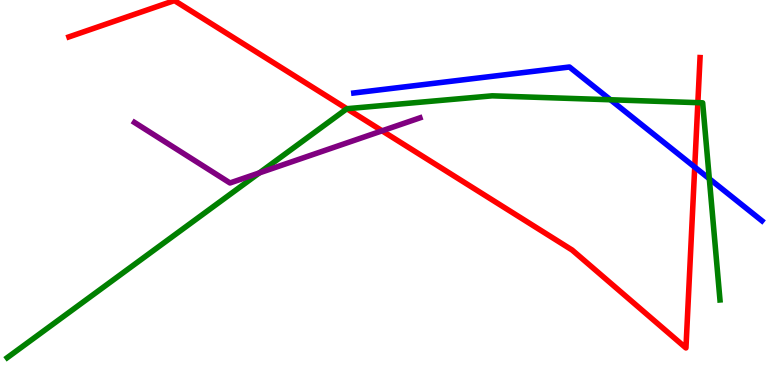[{'lines': ['blue', 'red'], 'intersections': [{'x': 8.96, 'y': 5.66}]}, {'lines': ['green', 'red'], 'intersections': [{'x': 4.48, 'y': 7.18}, {'x': 9.0, 'y': 7.33}]}, {'lines': ['purple', 'red'], 'intersections': [{'x': 4.93, 'y': 6.6}]}, {'lines': ['blue', 'green'], 'intersections': [{'x': 7.88, 'y': 7.41}, {'x': 9.15, 'y': 5.36}]}, {'lines': ['blue', 'purple'], 'intersections': []}, {'lines': ['green', 'purple'], 'intersections': [{'x': 3.35, 'y': 5.51}]}]